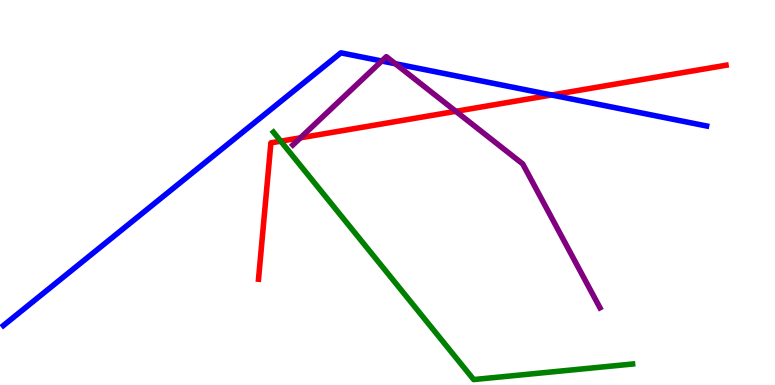[{'lines': ['blue', 'red'], 'intersections': [{'x': 7.12, 'y': 7.53}]}, {'lines': ['green', 'red'], 'intersections': [{'x': 3.62, 'y': 6.33}]}, {'lines': ['purple', 'red'], 'intersections': [{'x': 3.88, 'y': 6.42}, {'x': 5.88, 'y': 7.11}]}, {'lines': ['blue', 'green'], 'intersections': []}, {'lines': ['blue', 'purple'], 'intersections': [{'x': 4.93, 'y': 8.42}, {'x': 5.1, 'y': 8.34}]}, {'lines': ['green', 'purple'], 'intersections': []}]